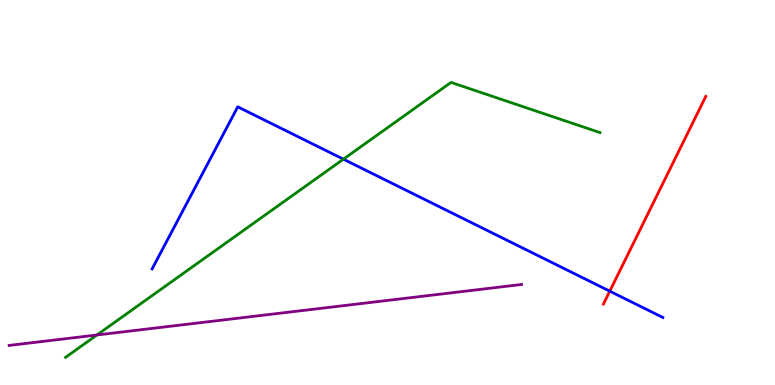[{'lines': ['blue', 'red'], 'intersections': [{'x': 7.87, 'y': 2.44}]}, {'lines': ['green', 'red'], 'intersections': []}, {'lines': ['purple', 'red'], 'intersections': []}, {'lines': ['blue', 'green'], 'intersections': [{'x': 4.43, 'y': 5.87}]}, {'lines': ['blue', 'purple'], 'intersections': []}, {'lines': ['green', 'purple'], 'intersections': [{'x': 1.25, 'y': 1.3}]}]